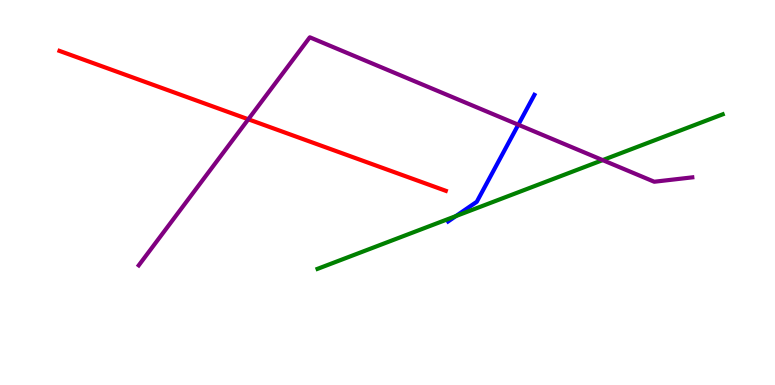[{'lines': ['blue', 'red'], 'intersections': []}, {'lines': ['green', 'red'], 'intersections': []}, {'lines': ['purple', 'red'], 'intersections': [{'x': 3.2, 'y': 6.9}]}, {'lines': ['blue', 'green'], 'intersections': [{'x': 5.88, 'y': 4.39}]}, {'lines': ['blue', 'purple'], 'intersections': [{'x': 6.69, 'y': 6.76}]}, {'lines': ['green', 'purple'], 'intersections': [{'x': 7.78, 'y': 5.84}]}]